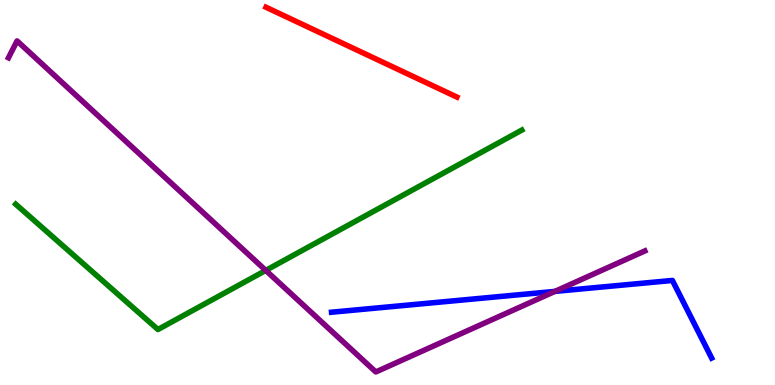[{'lines': ['blue', 'red'], 'intersections': []}, {'lines': ['green', 'red'], 'intersections': []}, {'lines': ['purple', 'red'], 'intersections': []}, {'lines': ['blue', 'green'], 'intersections': []}, {'lines': ['blue', 'purple'], 'intersections': [{'x': 7.16, 'y': 2.43}]}, {'lines': ['green', 'purple'], 'intersections': [{'x': 3.43, 'y': 2.98}]}]